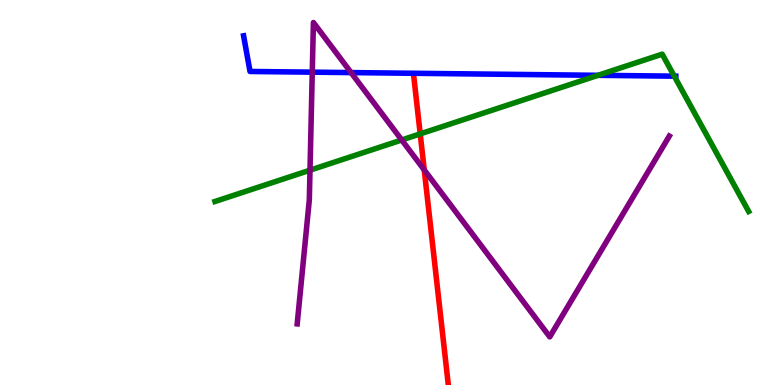[{'lines': ['blue', 'red'], 'intersections': []}, {'lines': ['green', 'red'], 'intersections': [{'x': 5.42, 'y': 6.52}]}, {'lines': ['purple', 'red'], 'intersections': [{'x': 5.47, 'y': 5.59}]}, {'lines': ['blue', 'green'], 'intersections': [{'x': 7.72, 'y': 8.04}, {'x': 8.7, 'y': 8.02}]}, {'lines': ['blue', 'purple'], 'intersections': [{'x': 4.03, 'y': 8.13}, {'x': 4.53, 'y': 8.11}]}, {'lines': ['green', 'purple'], 'intersections': [{'x': 4.0, 'y': 5.58}, {'x': 5.18, 'y': 6.36}]}]